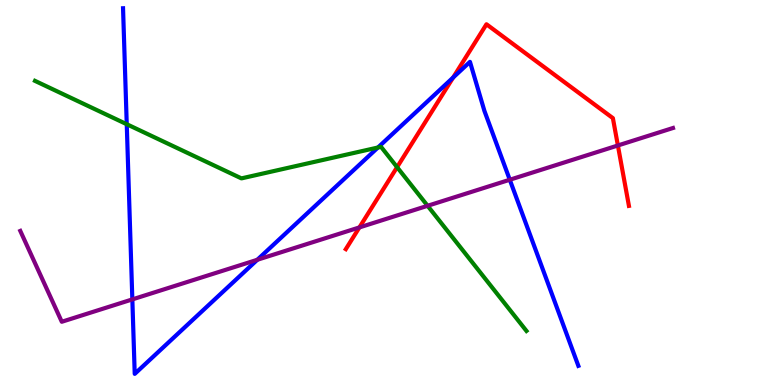[{'lines': ['blue', 'red'], 'intersections': [{'x': 5.85, 'y': 7.99}]}, {'lines': ['green', 'red'], 'intersections': [{'x': 5.12, 'y': 5.66}]}, {'lines': ['purple', 'red'], 'intersections': [{'x': 4.64, 'y': 4.09}, {'x': 7.97, 'y': 6.22}]}, {'lines': ['blue', 'green'], 'intersections': [{'x': 1.64, 'y': 6.77}, {'x': 4.88, 'y': 6.17}]}, {'lines': ['blue', 'purple'], 'intersections': [{'x': 1.71, 'y': 2.22}, {'x': 3.32, 'y': 3.25}, {'x': 6.58, 'y': 5.33}]}, {'lines': ['green', 'purple'], 'intersections': [{'x': 5.52, 'y': 4.65}]}]